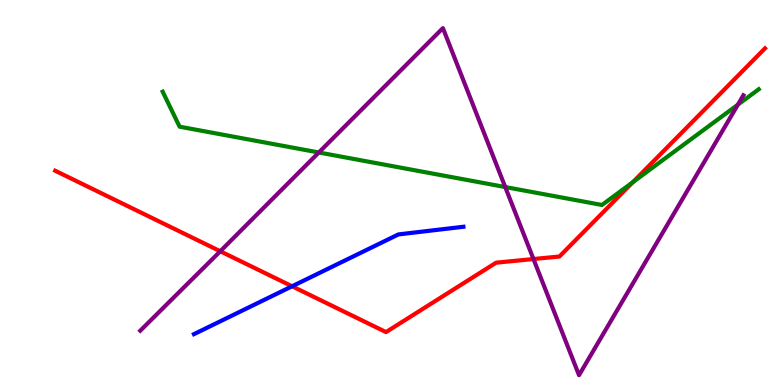[{'lines': ['blue', 'red'], 'intersections': [{'x': 3.77, 'y': 2.56}]}, {'lines': ['green', 'red'], 'intersections': [{'x': 8.16, 'y': 5.27}]}, {'lines': ['purple', 'red'], 'intersections': [{'x': 2.84, 'y': 3.47}, {'x': 6.88, 'y': 3.27}]}, {'lines': ['blue', 'green'], 'intersections': []}, {'lines': ['blue', 'purple'], 'intersections': []}, {'lines': ['green', 'purple'], 'intersections': [{'x': 4.11, 'y': 6.04}, {'x': 6.52, 'y': 5.14}, {'x': 9.52, 'y': 7.28}]}]